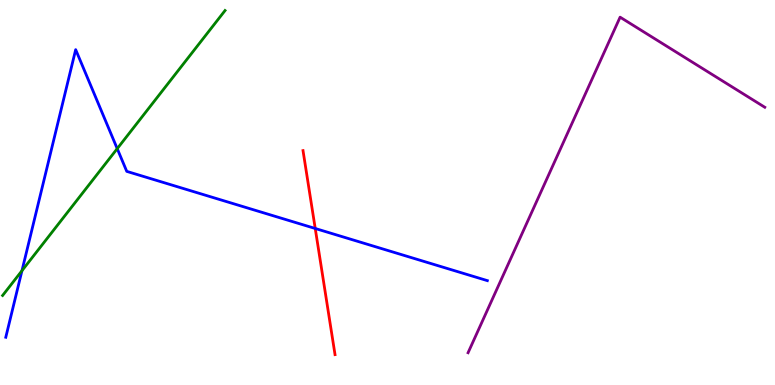[{'lines': ['blue', 'red'], 'intersections': [{'x': 4.07, 'y': 4.07}]}, {'lines': ['green', 'red'], 'intersections': []}, {'lines': ['purple', 'red'], 'intersections': []}, {'lines': ['blue', 'green'], 'intersections': [{'x': 0.283, 'y': 2.97}, {'x': 1.51, 'y': 6.14}]}, {'lines': ['blue', 'purple'], 'intersections': []}, {'lines': ['green', 'purple'], 'intersections': []}]